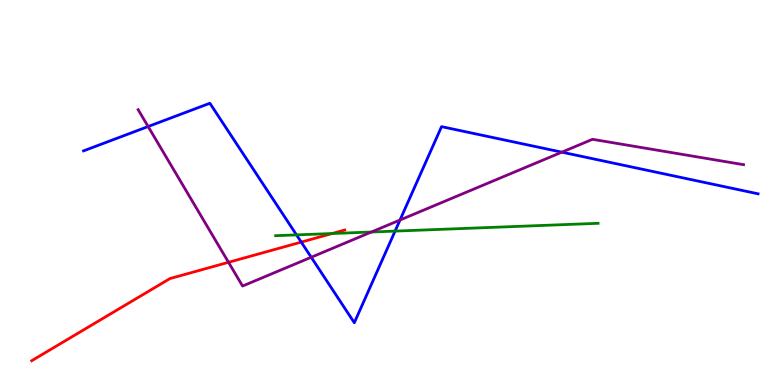[{'lines': ['blue', 'red'], 'intersections': [{'x': 3.89, 'y': 3.71}]}, {'lines': ['green', 'red'], 'intersections': [{'x': 4.29, 'y': 3.93}]}, {'lines': ['purple', 'red'], 'intersections': [{'x': 2.95, 'y': 3.19}]}, {'lines': ['blue', 'green'], 'intersections': [{'x': 3.83, 'y': 3.9}, {'x': 5.1, 'y': 4.0}]}, {'lines': ['blue', 'purple'], 'intersections': [{'x': 1.91, 'y': 6.71}, {'x': 4.02, 'y': 3.32}, {'x': 5.16, 'y': 4.29}, {'x': 7.25, 'y': 6.05}]}, {'lines': ['green', 'purple'], 'intersections': [{'x': 4.79, 'y': 3.97}]}]